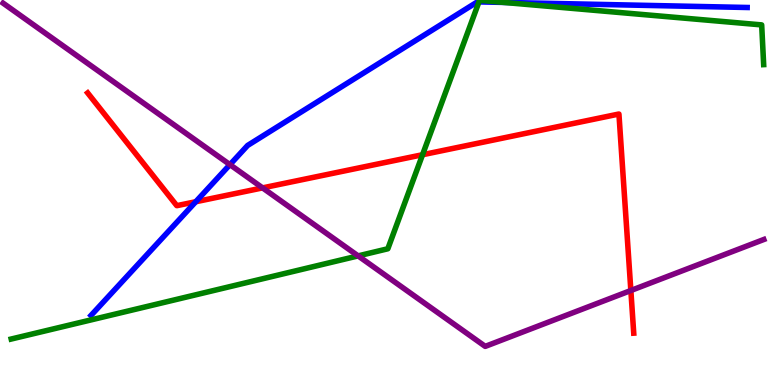[{'lines': ['blue', 'red'], 'intersections': [{'x': 2.53, 'y': 4.76}]}, {'lines': ['green', 'red'], 'intersections': [{'x': 5.45, 'y': 5.98}]}, {'lines': ['purple', 'red'], 'intersections': [{'x': 3.39, 'y': 5.12}, {'x': 8.14, 'y': 2.45}]}, {'lines': ['blue', 'green'], 'intersections': [{'x': 6.18, 'y': 9.95}, {'x': 6.5, 'y': 9.94}]}, {'lines': ['blue', 'purple'], 'intersections': [{'x': 2.97, 'y': 5.72}]}, {'lines': ['green', 'purple'], 'intersections': [{'x': 4.62, 'y': 3.35}]}]